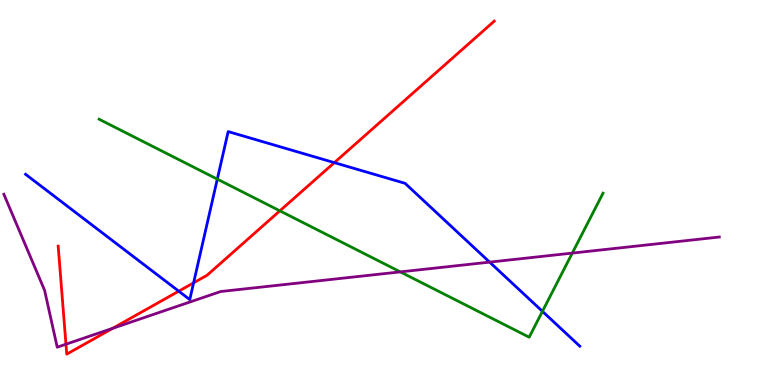[{'lines': ['blue', 'red'], 'intersections': [{'x': 2.31, 'y': 2.44}, {'x': 2.5, 'y': 2.65}, {'x': 4.31, 'y': 5.78}]}, {'lines': ['green', 'red'], 'intersections': [{'x': 3.61, 'y': 4.52}]}, {'lines': ['purple', 'red'], 'intersections': [{'x': 0.851, 'y': 1.06}, {'x': 1.45, 'y': 1.47}]}, {'lines': ['blue', 'green'], 'intersections': [{'x': 2.8, 'y': 5.35}, {'x': 7.0, 'y': 1.91}]}, {'lines': ['blue', 'purple'], 'intersections': [{'x': 6.32, 'y': 3.19}]}, {'lines': ['green', 'purple'], 'intersections': [{'x': 5.17, 'y': 2.94}, {'x': 7.38, 'y': 3.43}]}]